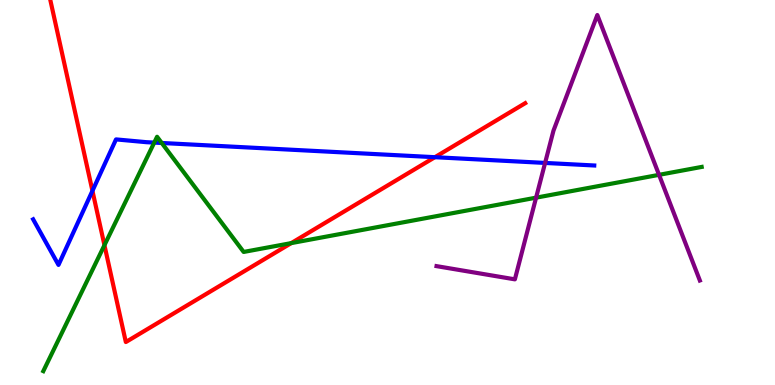[{'lines': ['blue', 'red'], 'intersections': [{'x': 1.19, 'y': 5.04}, {'x': 5.61, 'y': 5.92}]}, {'lines': ['green', 'red'], 'intersections': [{'x': 1.35, 'y': 3.63}, {'x': 3.76, 'y': 3.69}]}, {'lines': ['purple', 'red'], 'intersections': []}, {'lines': ['blue', 'green'], 'intersections': [{'x': 1.99, 'y': 6.3}, {'x': 2.09, 'y': 6.29}]}, {'lines': ['blue', 'purple'], 'intersections': [{'x': 7.03, 'y': 5.77}]}, {'lines': ['green', 'purple'], 'intersections': [{'x': 6.92, 'y': 4.87}, {'x': 8.5, 'y': 5.46}]}]